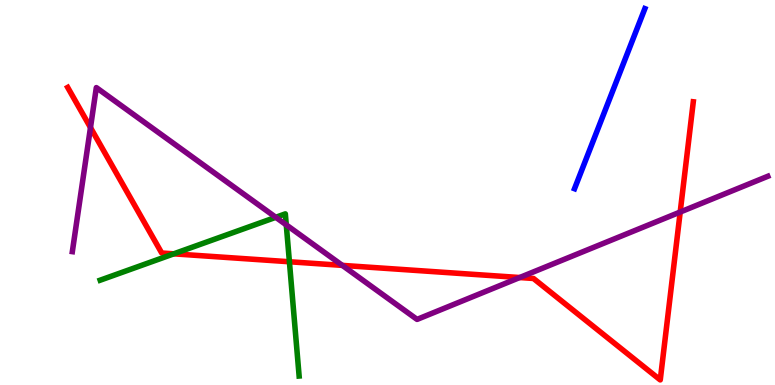[{'lines': ['blue', 'red'], 'intersections': []}, {'lines': ['green', 'red'], 'intersections': [{'x': 2.24, 'y': 3.41}, {'x': 3.73, 'y': 3.2}]}, {'lines': ['purple', 'red'], 'intersections': [{'x': 1.17, 'y': 6.69}, {'x': 4.42, 'y': 3.11}, {'x': 6.71, 'y': 2.79}, {'x': 8.78, 'y': 4.49}]}, {'lines': ['blue', 'green'], 'intersections': []}, {'lines': ['blue', 'purple'], 'intersections': []}, {'lines': ['green', 'purple'], 'intersections': [{'x': 3.56, 'y': 4.36}, {'x': 3.69, 'y': 4.16}]}]